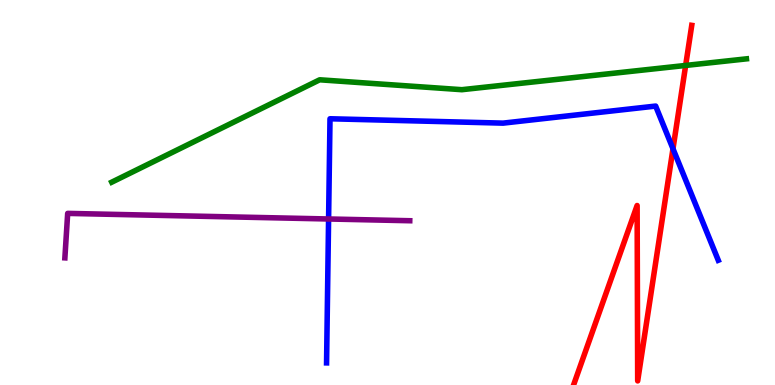[{'lines': ['blue', 'red'], 'intersections': [{'x': 8.68, 'y': 6.14}]}, {'lines': ['green', 'red'], 'intersections': [{'x': 8.85, 'y': 8.3}]}, {'lines': ['purple', 'red'], 'intersections': []}, {'lines': ['blue', 'green'], 'intersections': []}, {'lines': ['blue', 'purple'], 'intersections': [{'x': 4.24, 'y': 4.31}]}, {'lines': ['green', 'purple'], 'intersections': []}]